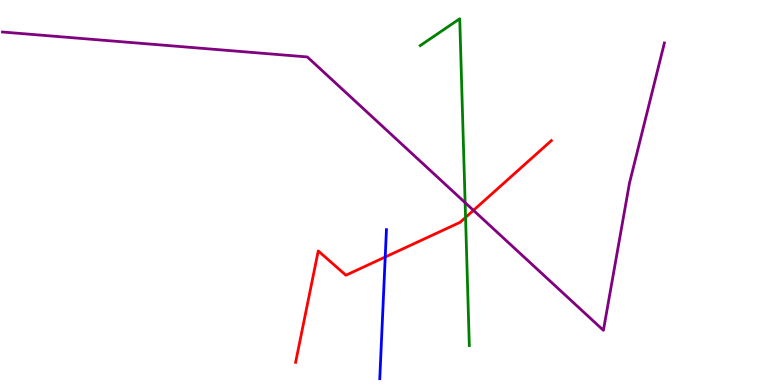[{'lines': ['blue', 'red'], 'intersections': [{'x': 4.97, 'y': 3.32}]}, {'lines': ['green', 'red'], 'intersections': [{'x': 6.01, 'y': 4.35}]}, {'lines': ['purple', 'red'], 'intersections': [{'x': 6.11, 'y': 4.54}]}, {'lines': ['blue', 'green'], 'intersections': []}, {'lines': ['blue', 'purple'], 'intersections': []}, {'lines': ['green', 'purple'], 'intersections': [{'x': 6.0, 'y': 4.74}]}]